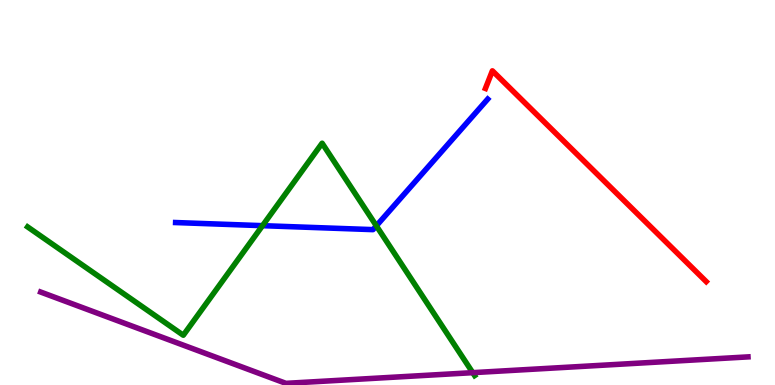[{'lines': ['blue', 'red'], 'intersections': []}, {'lines': ['green', 'red'], 'intersections': []}, {'lines': ['purple', 'red'], 'intersections': []}, {'lines': ['blue', 'green'], 'intersections': [{'x': 3.39, 'y': 4.14}, {'x': 4.86, 'y': 4.13}]}, {'lines': ['blue', 'purple'], 'intersections': []}, {'lines': ['green', 'purple'], 'intersections': [{'x': 6.1, 'y': 0.32}]}]